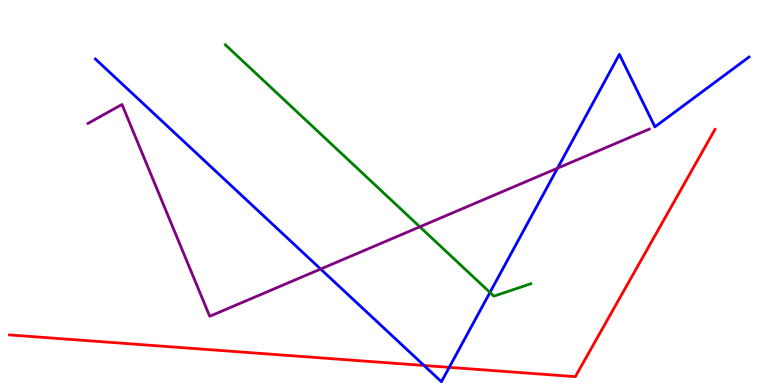[{'lines': ['blue', 'red'], 'intersections': [{'x': 5.47, 'y': 0.507}, {'x': 5.8, 'y': 0.458}]}, {'lines': ['green', 'red'], 'intersections': []}, {'lines': ['purple', 'red'], 'intersections': []}, {'lines': ['blue', 'green'], 'intersections': [{'x': 6.32, 'y': 2.4}]}, {'lines': ['blue', 'purple'], 'intersections': [{'x': 4.14, 'y': 3.01}, {'x': 7.19, 'y': 5.63}]}, {'lines': ['green', 'purple'], 'intersections': [{'x': 5.42, 'y': 4.11}]}]